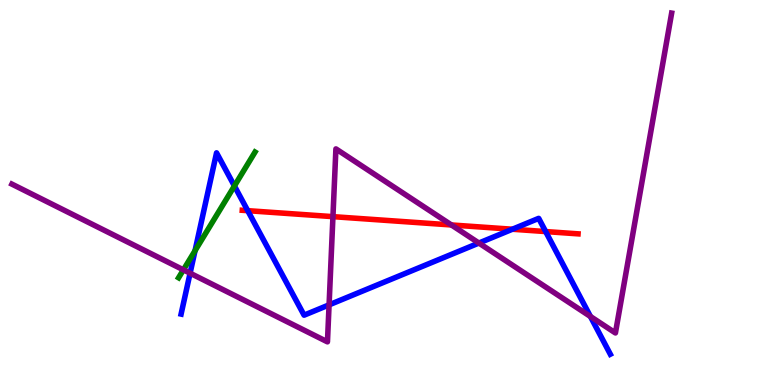[{'lines': ['blue', 'red'], 'intersections': [{'x': 3.2, 'y': 4.53}, {'x': 6.61, 'y': 4.05}, {'x': 7.04, 'y': 3.99}]}, {'lines': ['green', 'red'], 'intersections': []}, {'lines': ['purple', 'red'], 'intersections': [{'x': 4.3, 'y': 4.37}, {'x': 5.82, 'y': 4.16}]}, {'lines': ['blue', 'green'], 'intersections': [{'x': 2.52, 'y': 3.49}, {'x': 3.02, 'y': 5.17}]}, {'lines': ['blue', 'purple'], 'intersections': [{'x': 2.45, 'y': 2.9}, {'x': 4.25, 'y': 2.08}, {'x': 6.18, 'y': 3.69}, {'x': 7.62, 'y': 1.78}]}, {'lines': ['green', 'purple'], 'intersections': [{'x': 2.37, 'y': 2.99}]}]